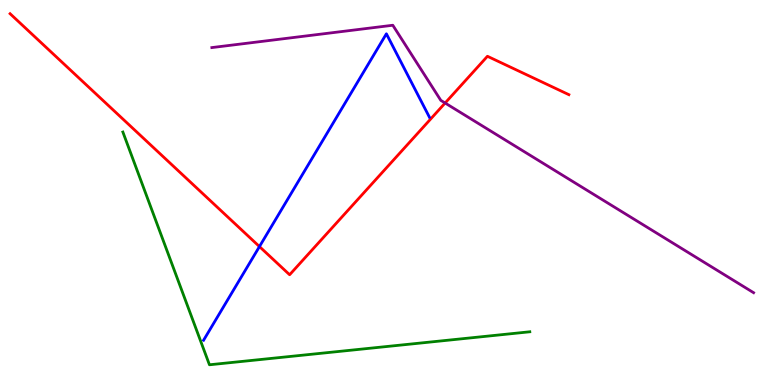[{'lines': ['blue', 'red'], 'intersections': [{'x': 3.35, 'y': 3.6}]}, {'lines': ['green', 'red'], 'intersections': []}, {'lines': ['purple', 'red'], 'intersections': [{'x': 5.74, 'y': 7.32}]}, {'lines': ['blue', 'green'], 'intersections': []}, {'lines': ['blue', 'purple'], 'intersections': []}, {'lines': ['green', 'purple'], 'intersections': []}]